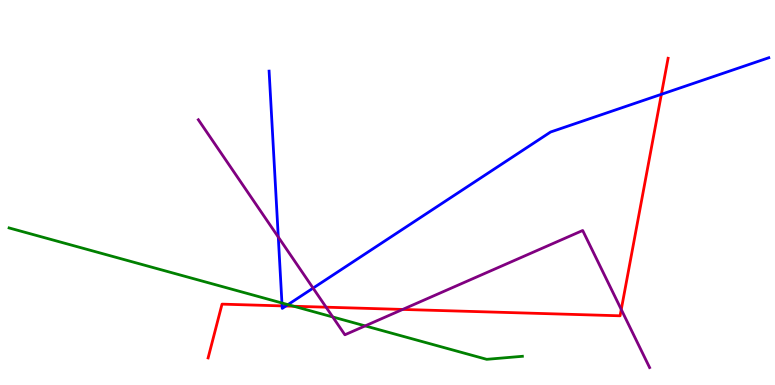[{'lines': ['blue', 'red'], 'intersections': [{'x': 3.64, 'y': 2.05}, {'x': 3.69, 'y': 2.05}, {'x': 8.53, 'y': 7.55}]}, {'lines': ['green', 'red'], 'intersections': [{'x': 3.79, 'y': 2.05}]}, {'lines': ['purple', 'red'], 'intersections': [{'x': 4.21, 'y': 2.02}, {'x': 5.2, 'y': 1.96}, {'x': 8.02, 'y': 1.96}]}, {'lines': ['blue', 'green'], 'intersections': [{'x': 3.64, 'y': 2.13}, {'x': 3.72, 'y': 2.09}]}, {'lines': ['blue', 'purple'], 'intersections': [{'x': 3.59, 'y': 3.84}, {'x': 4.04, 'y': 2.52}]}, {'lines': ['green', 'purple'], 'intersections': [{'x': 4.29, 'y': 1.77}, {'x': 4.71, 'y': 1.54}]}]